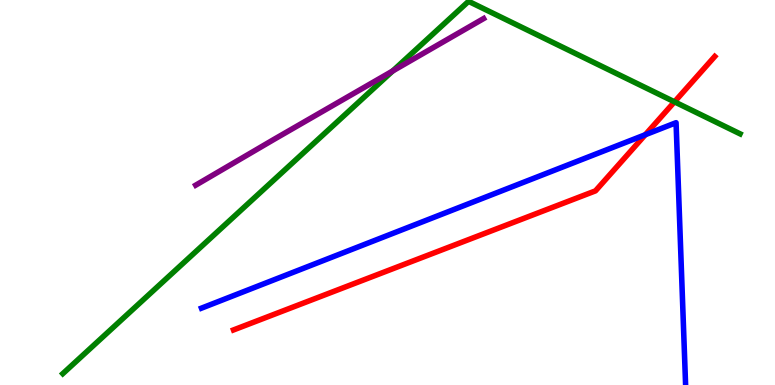[{'lines': ['blue', 'red'], 'intersections': [{'x': 8.33, 'y': 6.5}]}, {'lines': ['green', 'red'], 'intersections': [{'x': 8.7, 'y': 7.36}]}, {'lines': ['purple', 'red'], 'intersections': []}, {'lines': ['blue', 'green'], 'intersections': []}, {'lines': ['blue', 'purple'], 'intersections': []}, {'lines': ['green', 'purple'], 'intersections': [{'x': 5.07, 'y': 8.16}]}]